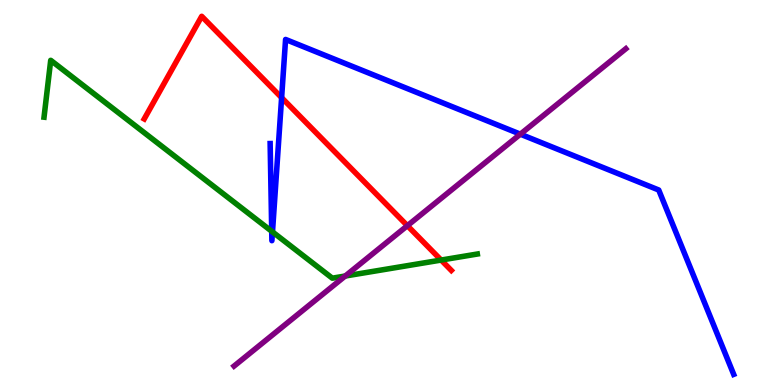[{'lines': ['blue', 'red'], 'intersections': [{'x': 3.63, 'y': 7.46}]}, {'lines': ['green', 'red'], 'intersections': [{'x': 5.69, 'y': 3.25}]}, {'lines': ['purple', 'red'], 'intersections': [{'x': 5.26, 'y': 4.14}]}, {'lines': ['blue', 'green'], 'intersections': [{'x': 3.51, 'y': 3.99}, {'x': 3.52, 'y': 3.98}]}, {'lines': ['blue', 'purple'], 'intersections': [{'x': 6.71, 'y': 6.52}]}, {'lines': ['green', 'purple'], 'intersections': [{'x': 4.45, 'y': 2.83}]}]